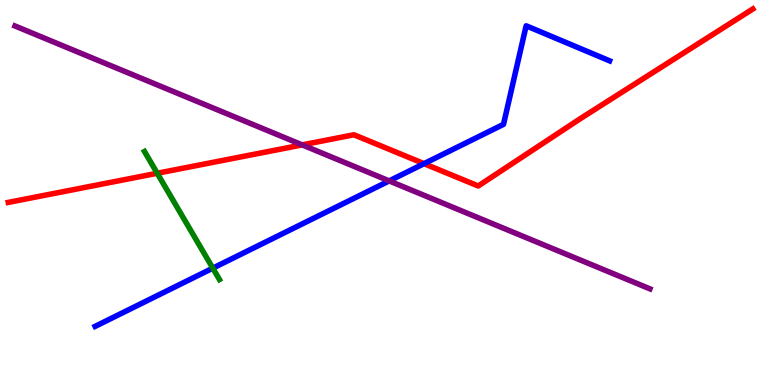[{'lines': ['blue', 'red'], 'intersections': [{'x': 5.47, 'y': 5.75}]}, {'lines': ['green', 'red'], 'intersections': [{'x': 2.03, 'y': 5.5}]}, {'lines': ['purple', 'red'], 'intersections': [{'x': 3.9, 'y': 6.24}]}, {'lines': ['blue', 'green'], 'intersections': [{'x': 2.75, 'y': 3.03}]}, {'lines': ['blue', 'purple'], 'intersections': [{'x': 5.02, 'y': 5.3}]}, {'lines': ['green', 'purple'], 'intersections': []}]